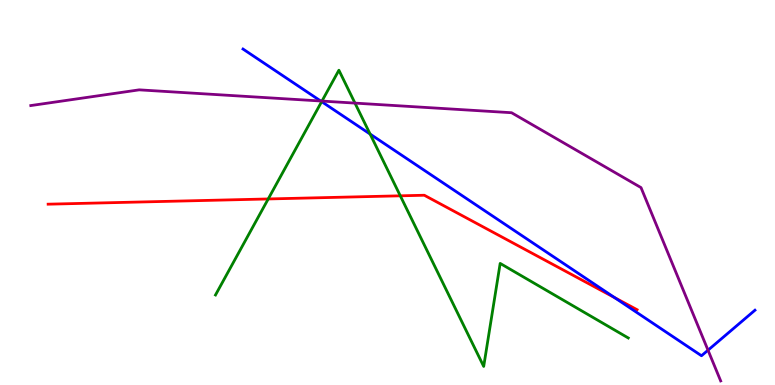[{'lines': ['blue', 'red'], 'intersections': [{'x': 7.93, 'y': 2.27}]}, {'lines': ['green', 'red'], 'intersections': [{'x': 3.46, 'y': 4.83}, {'x': 5.17, 'y': 4.91}]}, {'lines': ['purple', 'red'], 'intersections': []}, {'lines': ['blue', 'green'], 'intersections': [{'x': 4.15, 'y': 7.36}, {'x': 4.78, 'y': 6.52}]}, {'lines': ['blue', 'purple'], 'intersections': [{'x': 4.14, 'y': 7.38}, {'x': 9.14, 'y': 0.904}]}, {'lines': ['green', 'purple'], 'intersections': [{'x': 4.15, 'y': 7.37}, {'x': 4.58, 'y': 7.32}]}]